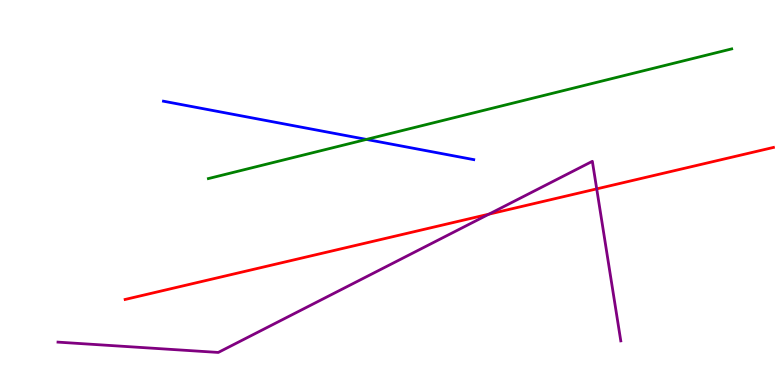[{'lines': ['blue', 'red'], 'intersections': []}, {'lines': ['green', 'red'], 'intersections': []}, {'lines': ['purple', 'red'], 'intersections': [{'x': 6.31, 'y': 4.44}, {'x': 7.7, 'y': 5.09}]}, {'lines': ['blue', 'green'], 'intersections': [{'x': 4.73, 'y': 6.38}]}, {'lines': ['blue', 'purple'], 'intersections': []}, {'lines': ['green', 'purple'], 'intersections': []}]